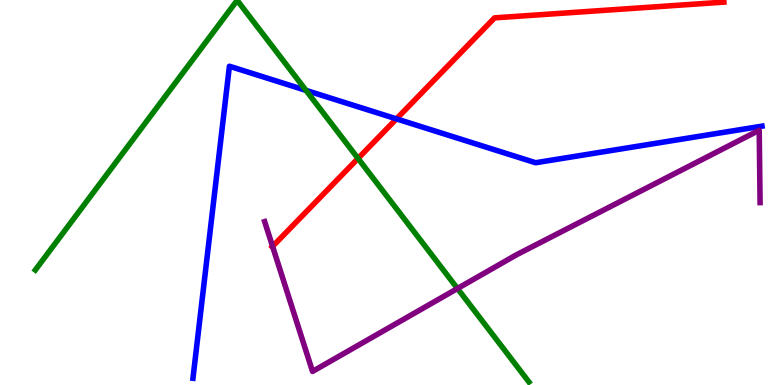[{'lines': ['blue', 'red'], 'intersections': [{'x': 5.12, 'y': 6.91}]}, {'lines': ['green', 'red'], 'intersections': [{'x': 4.62, 'y': 5.88}]}, {'lines': ['purple', 'red'], 'intersections': [{'x': 3.52, 'y': 3.6}]}, {'lines': ['blue', 'green'], 'intersections': [{'x': 3.95, 'y': 7.65}]}, {'lines': ['blue', 'purple'], 'intersections': []}, {'lines': ['green', 'purple'], 'intersections': [{'x': 5.9, 'y': 2.51}]}]